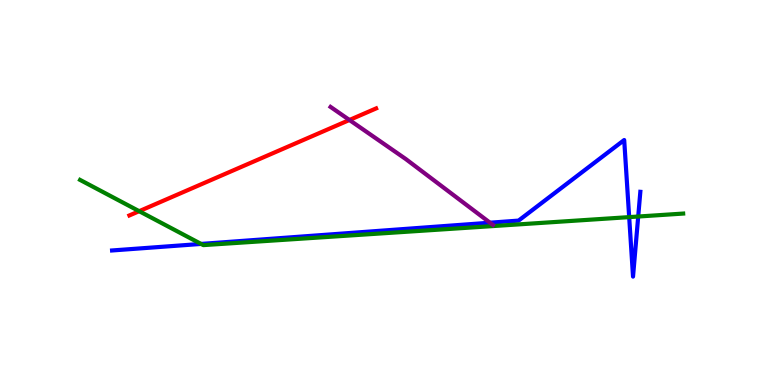[{'lines': ['blue', 'red'], 'intersections': []}, {'lines': ['green', 'red'], 'intersections': [{'x': 1.8, 'y': 4.51}]}, {'lines': ['purple', 'red'], 'intersections': [{'x': 4.51, 'y': 6.88}]}, {'lines': ['blue', 'green'], 'intersections': [{'x': 2.59, 'y': 3.66}, {'x': 8.12, 'y': 4.36}, {'x': 8.23, 'y': 4.38}]}, {'lines': ['blue', 'purple'], 'intersections': [{'x': 6.32, 'y': 4.22}]}, {'lines': ['green', 'purple'], 'intersections': []}]